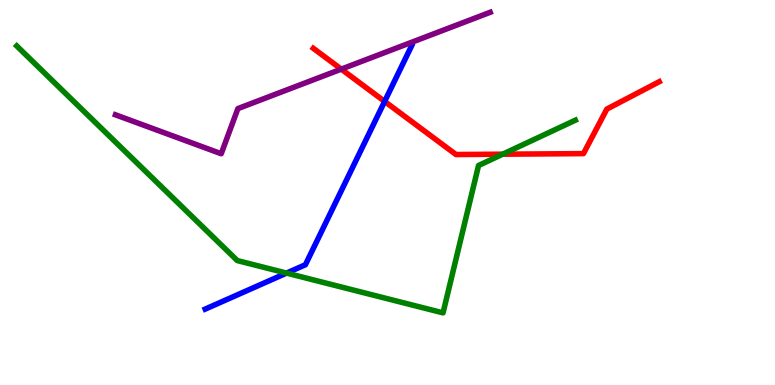[{'lines': ['blue', 'red'], 'intersections': [{'x': 4.96, 'y': 7.37}]}, {'lines': ['green', 'red'], 'intersections': [{'x': 6.49, 'y': 5.99}]}, {'lines': ['purple', 'red'], 'intersections': [{'x': 4.4, 'y': 8.2}]}, {'lines': ['blue', 'green'], 'intersections': [{'x': 3.7, 'y': 2.91}]}, {'lines': ['blue', 'purple'], 'intersections': []}, {'lines': ['green', 'purple'], 'intersections': []}]